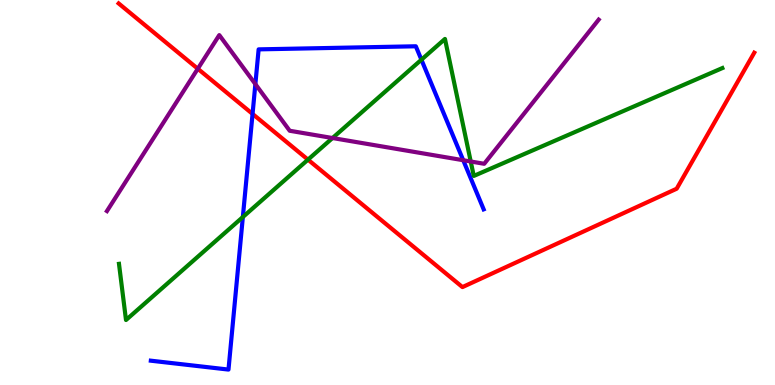[{'lines': ['blue', 'red'], 'intersections': [{'x': 3.26, 'y': 7.04}]}, {'lines': ['green', 'red'], 'intersections': [{'x': 3.97, 'y': 5.85}]}, {'lines': ['purple', 'red'], 'intersections': [{'x': 2.55, 'y': 8.21}]}, {'lines': ['blue', 'green'], 'intersections': [{'x': 3.13, 'y': 4.36}, {'x': 5.44, 'y': 8.45}]}, {'lines': ['blue', 'purple'], 'intersections': [{'x': 3.3, 'y': 7.82}, {'x': 5.98, 'y': 5.84}]}, {'lines': ['green', 'purple'], 'intersections': [{'x': 4.29, 'y': 6.41}, {'x': 6.07, 'y': 5.81}]}]